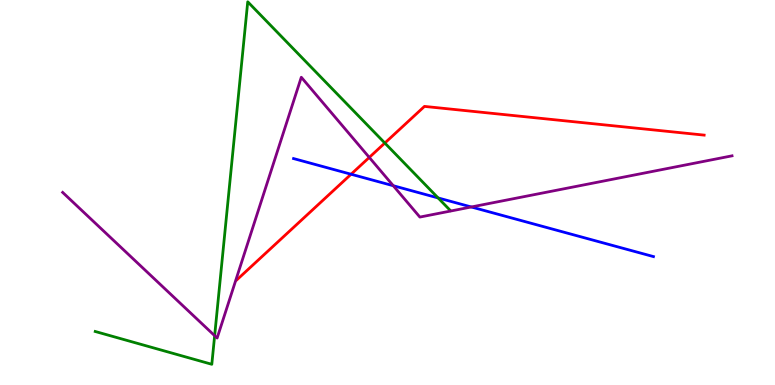[{'lines': ['blue', 'red'], 'intersections': [{'x': 4.53, 'y': 5.47}]}, {'lines': ['green', 'red'], 'intersections': [{'x': 4.97, 'y': 6.28}]}, {'lines': ['purple', 'red'], 'intersections': [{'x': 4.76, 'y': 5.91}]}, {'lines': ['blue', 'green'], 'intersections': [{'x': 5.65, 'y': 4.86}]}, {'lines': ['blue', 'purple'], 'intersections': [{'x': 5.07, 'y': 5.18}, {'x': 6.08, 'y': 4.62}]}, {'lines': ['green', 'purple'], 'intersections': [{'x': 2.77, 'y': 1.28}]}]